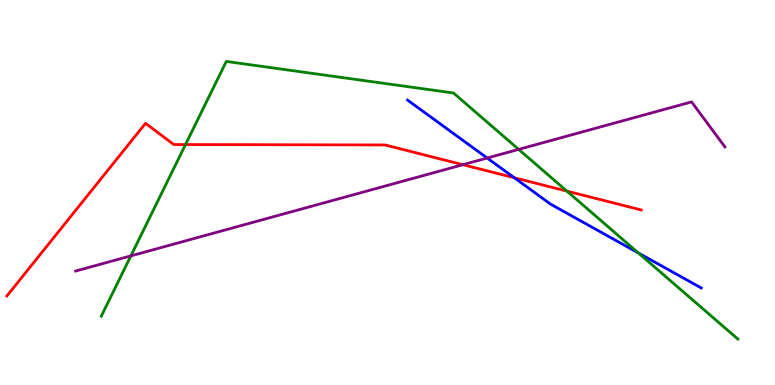[{'lines': ['blue', 'red'], 'intersections': [{'x': 6.64, 'y': 5.38}]}, {'lines': ['green', 'red'], 'intersections': [{'x': 2.39, 'y': 6.25}, {'x': 7.31, 'y': 5.04}]}, {'lines': ['purple', 'red'], 'intersections': [{'x': 5.97, 'y': 5.72}]}, {'lines': ['blue', 'green'], 'intersections': [{'x': 8.24, 'y': 3.43}]}, {'lines': ['blue', 'purple'], 'intersections': [{'x': 6.29, 'y': 5.9}]}, {'lines': ['green', 'purple'], 'intersections': [{'x': 1.69, 'y': 3.35}, {'x': 6.69, 'y': 6.12}]}]